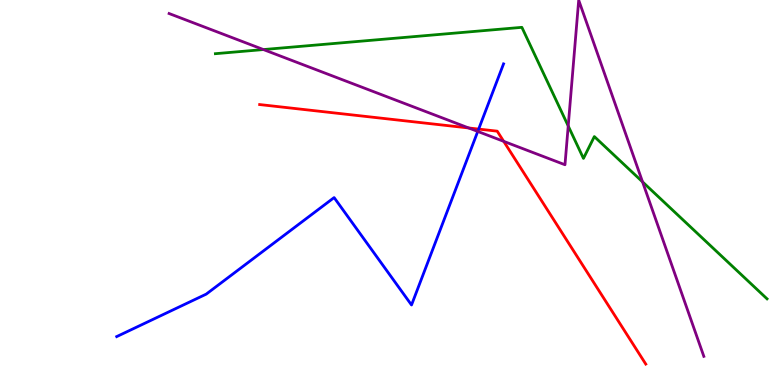[{'lines': ['blue', 'red'], 'intersections': [{'x': 6.18, 'y': 6.65}]}, {'lines': ['green', 'red'], 'intersections': []}, {'lines': ['purple', 'red'], 'intersections': [{'x': 6.05, 'y': 6.68}, {'x': 6.5, 'y': 6.33}]}, {'lines': ['blue', 'green'], 'intersections': []}, {'lines': ['blue', 'purple'], 'intersections': [{'x': 6.16, 'y': 6.59}]}, {'lines': ['green', 'purple'], 'intersections': [{'x': 3.4, 'y': 8.71}, {'x': 7.33, 'y': 6.73}, {'x': 8.29, 'y': 5.28}]}]